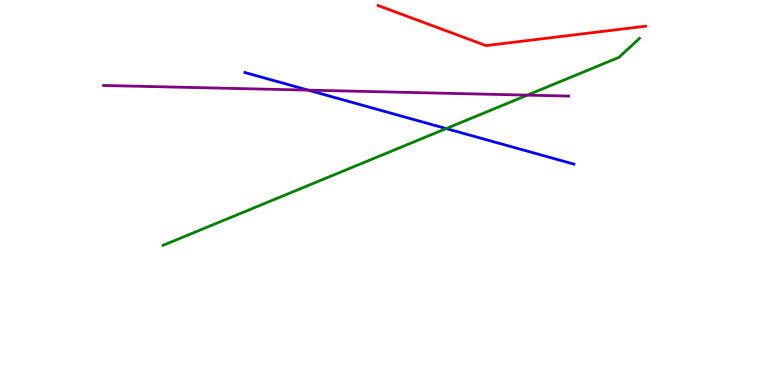[{'lines': ['blue', 'red'], 'intersections': []}, {'lines': ['green', 'red'], 'intersections': []}, {'lines': ['purple', 'red'], 'intersections': []}, {'lines': ['blue', 'green'], 'intersections': [{'x': 5.76, 'y': 6.66}]}, {'lines': ['blue', 'purple'], 'intersections': [{'x': 3.98, 'y': 7.66}]}, {'lines': ['green', 'purple'], 'intersections': [{'x': 6.8, 'y': 7.53}]}]